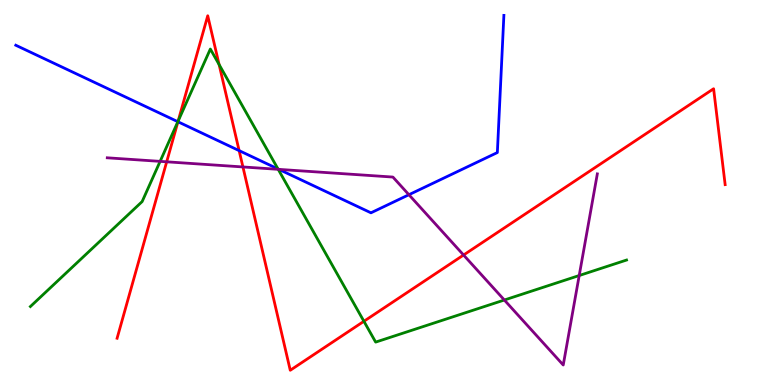[{'lines': ['blue', 'red'], 'intersections': [{'x': 2.3, 'y': 6.84}, {'x': 3.09, 'y': 6.09}]}, {'lines': ['green', 'red'], 'intersections': [{'x': 2.3, 'y': 6.86}, {'x': 2.83, 'y': 8.32}, {'x': 4.7, 'y': 1.65}]}, {'lines': ['purple', 'red'], 'intersections': [{'x': 2.15, 'y': 5.8}, {'x': 3.13, 'y': 5.66}, {'x': 5.98, 'y': 3.38}]}, {'lines': ['blue', 'green'], 'intersections': [{'x': 2.29, 'y': 6.84}, {'x': 3.59, 'y': 5.61}]}, {'lines': ['blue', 'purple'], 'intersections': [{'x': 3.6, 'y': 5.6}, {'x': 5.28, 'y': 4.94}]}, {'lines': ['green', 'purple'], 'intersections': [{'x': 2.07, 'y': 5.81}, {'x': 3.59, 'y': 5.6}, {'x': 6.51, 'y': 2.21}, {'x': 7.47, 'y': 2.84}]}]